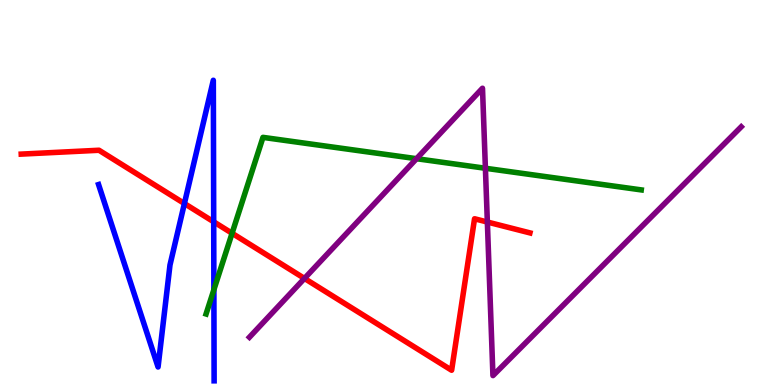[{'lines': ['blue', 'red'], 'intersections': [{'x': 2.38, 'y': 4.71}, {'x': 2.76, 'y': 4.24}]}, {'lines': ['green', 'red'], 'intersections': [{'x': 2.99, 'y': 3.94}]}, {'lines': ['purple', 'red'], 'intersections': [{'x': 3.93, 'y': 2.77}, {'x': 6.29, 'y': 4.23}]}, {'lines': ['blue', 'green'], 'intersections': [{'x': 2.76, 'y': 2.47}]}, {'lines': ['blue', 'purple'], 'intersections': []}, {'lines': ['green', 'purple'], 'intersections': [{'x': 5.37, 'y': 5.88}, {'x': 6.26, 'y': 5.63}]}]